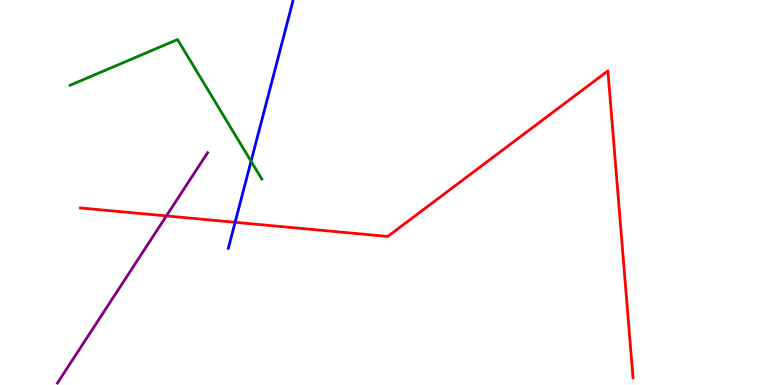[{'lines': ['blue', 'red'], 'intersections': [{'x': 3.03, 'y': 4.23}]}, {'lines': ['green', 'red'], 'intersections': []}, {'lines': ['purple', 'red'], 'intersections': [{'x': 2.15, 'y': 4.39}]}, {'lines': ['blue', 'green'], 'intersections': [{'x': 3.24, 'y': 5.81}]}, {'lines': ['blue', 'purple'], 'intersections': []}, {'lines': ['green', 'purple'], 'intersections': []}]